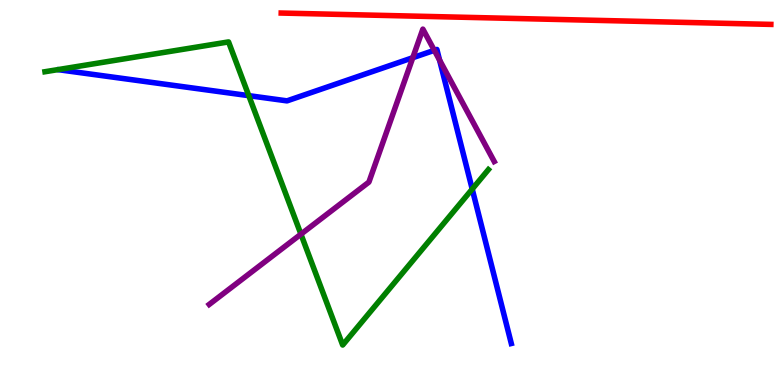[{'lines': ['blue', 'red'], 'intersections': []}, {'lines': ['green', 'red'], 'intersections': []}, {'lines': ['purple', 'red'], 'intersections': []}, {'lines': ['blue', 'green'], 'intersections': [{'x': 3.21, 'y': 7.52}, {'x': 6.09, 'y': 5.09}]}, {'lines': ['blue', 'purple'], 'intersections': [{'x': 5.33, 'y': 8.5}, {'x': 5.6, 'y': 8.69}, {'x': 5.67, 'y': 8.44}]}, {'lines': ['green', 'purple'], 'intersections': [{'x': 3.88, 'y': 3.92}]}]